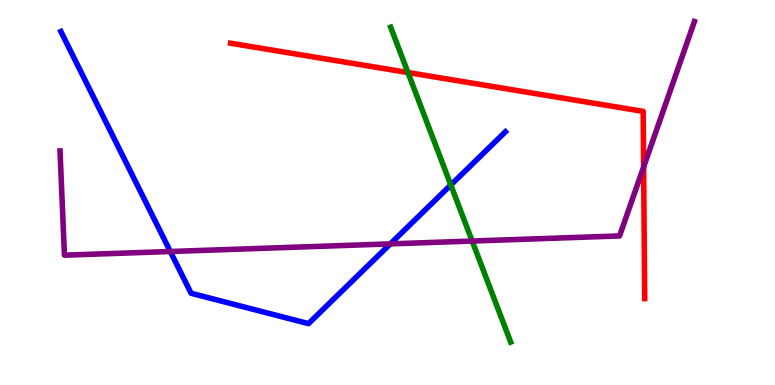[{'lines': ['blue', 'red'], 'intersections': []}, {'lines': ['green', 'red'], 'intersections': [{'x': 5.26, 'y': 8.12}]}, {'lines': ['purple', 'red'], 'intersections': [{'x': 8.3, 'y': 5.66}]}, {'lines': ['blue', 'green'], 'intersections': [{'x': 5.82, 'y': 5.2}]}, {'lines': ['blue', 'purple'], 'intersections': [{'x': 2.2, 'y': 3.47}, {'x': 5.04, 'y': 3.67}]}, {'lines': ['green', 'purple'], 'intersections': [{'x': 6.09, 'y': 3.74}]}]